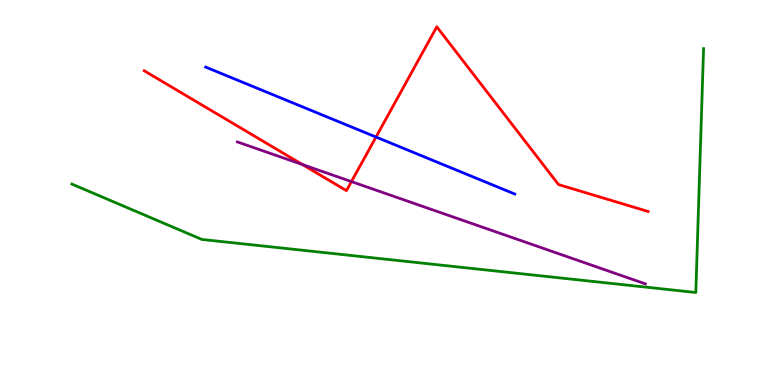[{'lines': ['blue', 'red'], 'intersections': [{'x': 4.85, 'y': 6.44}]}, {'lines': ['green', 'red'], 'intersections': []}, {'lines': ['purple', 'red'], 'intersections': [{'x': 3.9, 'y': 5.73}, {'x': 4.53, 'y': 5.28}]}, {'lines': ['blue', 'green'], 'intersections': []}, {'lines': ['blue', 'purple'], 'intersections': []}, {'lines': ['green', 'purple'], 'intersections': []}]